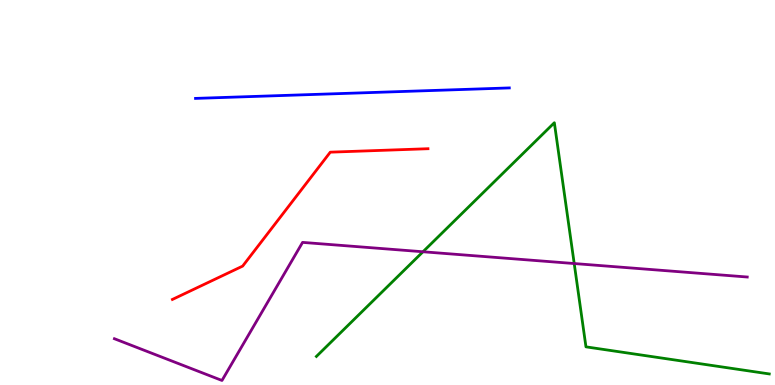[{'lines': ['blue', 'red'], 'intersections': []}, {'lines': ['green', 'red'], 'intersections': []}, {'lines': ['purple', 'red'], 'intersections': []}, {'lines': ['blue', 'green'], 'intersections': []}, {'lines': ['blue', 'purple'], 'intersections': []}, {'lines': ['green', 'purple'], 'intersections': [{'x': 5.46, 'y': 3.46}, {'x': 7.41, 'y': 3.15}]}]